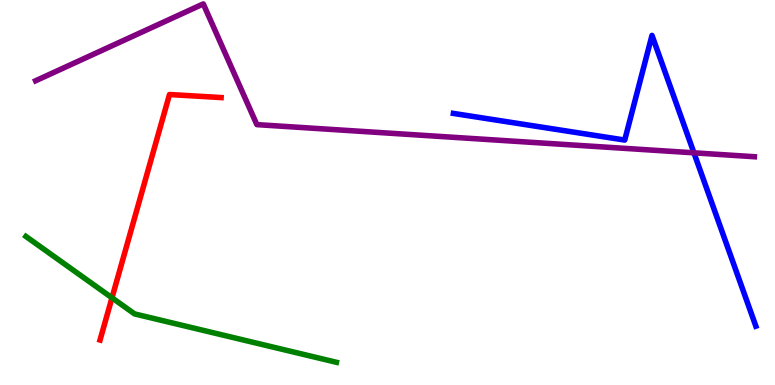[{'lines': ['blue', 'red'], 'intersections': []}, {'lines': ['green', 'red'], 'intersections': [{'x': 1.44, 'y': 2.26}]}, {'lines': ['purple', 'red'], 'intersections': []}, {'lines': ['blue', 'green'], 'intersections': []}, {'lines': ['blue', 'purple'], 'intersections': [{'x': 8.95, 'y': 6.03}]}, {'lines': ['green', 'purple'], 'intersections': []}]